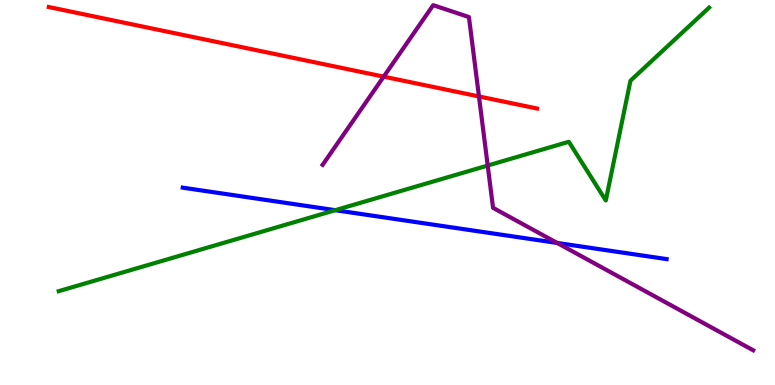[{'lines': ['blue', 'red'], 'intersections': []}, {'lines': ['green', 'red'], 'intersections': []}, {'lines': ['purple', 'red'], 'intersections': [{'x': 4.95, 'y': 8.01}, {'x': 6.18, 'y': 7.49}]}, {'lines': ['blue', 'green'], 'intersections': [{'x': 4.33, 'y': 4.54}]}, {'lines': ['blue', 'purple'], 'intersections': [{'x': 7.19, 'y': 3.69}]}, {'lines': ['green', 'purple'], 'intersections': [{'x': 6.29, 'y': 5.7}]}]